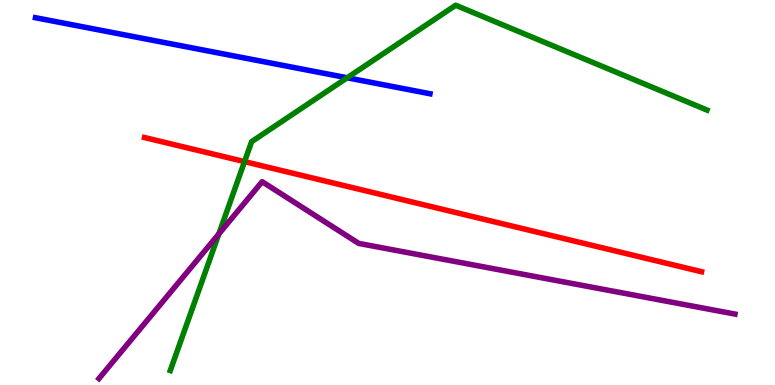[{'lines': ['blue', 'red'], 'intersections': []}, {'lines': ['green', 'red'], 'intersections': [{'x': 3.16, 'y': 5.8}]}, {'lines': ['purple', 'red'], 'intersections': []}, {'lines': ['blue', 'green'], 'intersections': [{'x': 4.48, 'y': 7.98}]}, {'lines': ['blue', 'purple'], 'intersections': []}, {'lines': ['green', 'purple'], 'intersections': [{'x': 2.82, 'y': 3.92}]}]